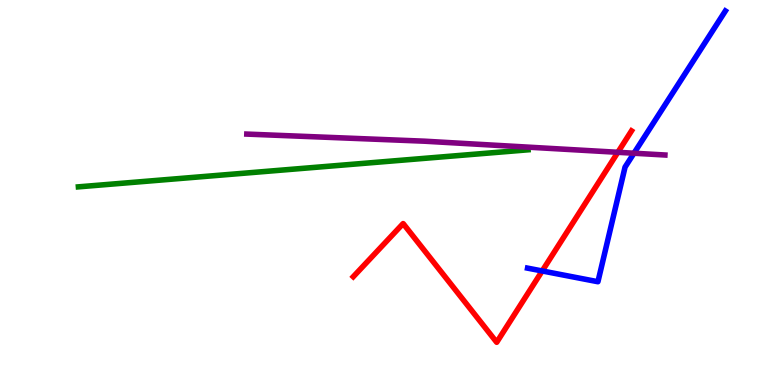[{'lines': ['blue', 'red'], 'intersections': [{'x': 7.0, 'y': 2.96}]}, {'lines': ['green', 'red'], 'intersections': []}, {'lines': ['purple', 'red'], 'intersections': [{'x': 7.97, 'y': 6.04}]}, {'lines': ['blue', 'green'], 'intersections': []}, {'lines': ['blue', 'purple'], 'intersections': [{'x': 8.18, 'y': 6.02}]}, {'lines': ['green', 'purple'], 'intersections': []}]